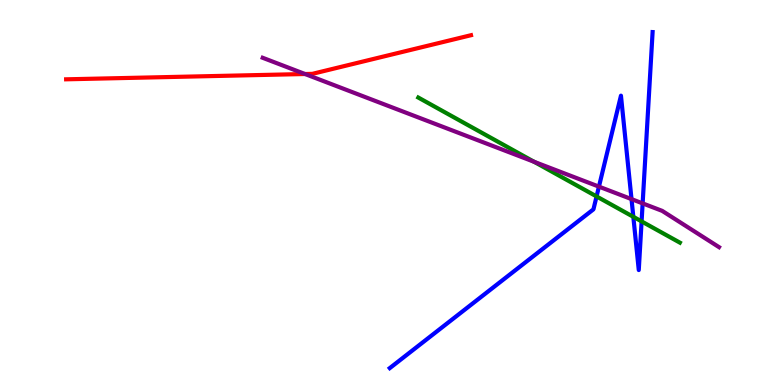[{'lines': ['blue', 'red'], 'intersections': []}, {'lines': ['green', 'red'], 'intersections': []}, {'lines': ['purple', 'red'], 'intersections': [{'x': 3.94, 'y': 8.08}]}, {'lines': ['blue', 'green'], 'intersections': [{'x': 7.7, 'y': 4.9}, {'x': 8.17, 'y': 4.37}, {'x': 8.28, 'y': 4.25}]}, {'lines': ['blue', 'purple'], 'intersections': [{'x': 7.73, 'y': 5.15}, {'x': 8.15, 'y': 4.83}, {'x': 8.29, 'y': 4.72}]}, {'lines': ['green', 'purple'], 'intersections': [{'x': 6.89, 'y': 5.8}]}]